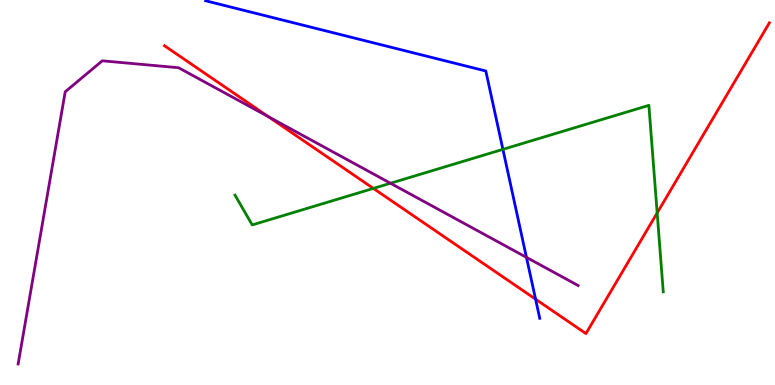[{'lines': ['blue', 'red'], 'intersections': [{'x': 6.91, 'y': 2.23}]}, {'lines': ['green', 'red'], 'intersections': [{'x': 4.82, 'y': 5.11}, {'x': 8.48, 'y': 4.47}]}, {'lines': ['purple', 'red'], 'intersections': [{'x': 3.46, 'y': 6.97}]}, {'lines': ['blue', 'green'], 'intersections': [{'x': 6.49, 'y': 6.12}]}, {'lines': ['blue', 'purple'], 'intersections': [{'x': 6.79, 'y': 3.32}]}, {'lines': ['green', 'purple'], 'intersections': [{'x': 5.04, 'y': 5.24}]}]